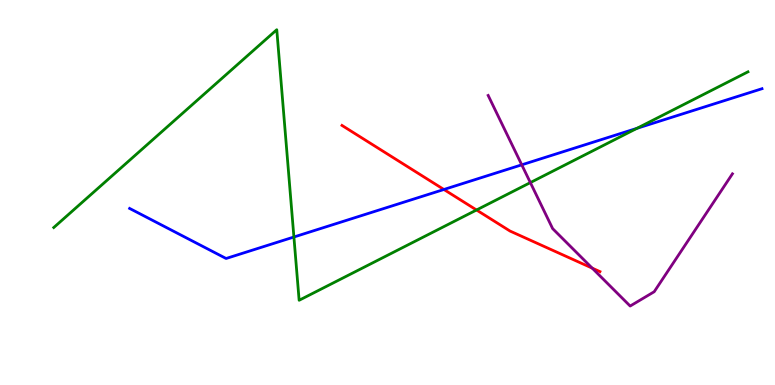[{'lines': ['blue', 'red'], 'intersections': [{'x': 5.73, 'y': 5.08}]}, {'lines': ['green', 'red'], 'intersections': [{'x': 6.15, 'y': 4.55}]}, {'lines': ['purple', 'red'], 'intersections': [{'x': 7.64, 'y': 3.04}]}, {'lines': ['blue', 'green'], 'intersections': [{'x': 3.79, 'y': 3.84}, {'x': 8.22, 'y': 6.67}]}, {'lines': ['blue', 'purple'], 'intersections': [{'x': 6.73, 'y': 5.72}]}, {'lines': ['green', 'purple'], 'intersections': [{'x': 6.84, 'y': 5.26}]}]